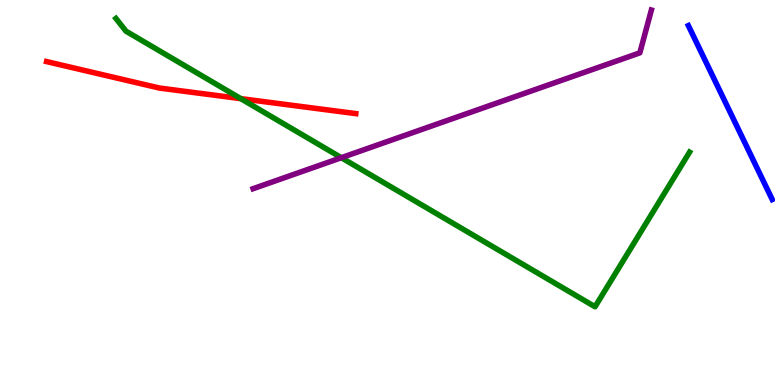[{'lines': ['blue', 'red'], 'intersections': []}, {'lines': ['green', 'red'], 'intersections': [{'x': 3.11, 'y': 7.44}]}, {'lines': ['purple', 'red'], 'intersections': []}, {'lines': ['blue', 'green'], 'intersections': []}, {'lines': ['blue', 'purple'], 'intersections': []}, {'lines': ['green', 'purple'], 'intersections': [{'x': 4.4, 'y': 5.9}]}]